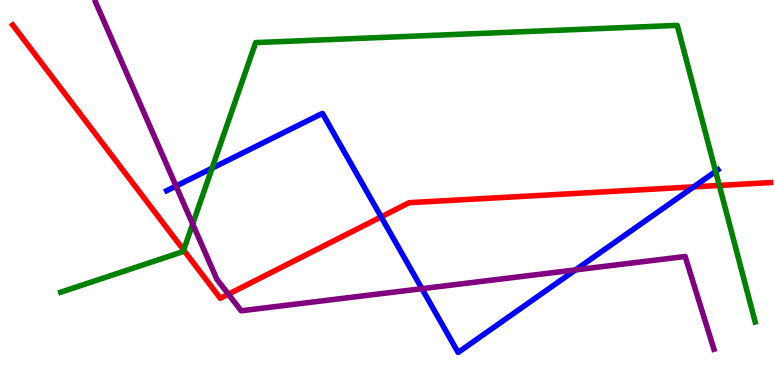[{'lines': ['blue', 'red'], 'intersections': [{'x': 4.92, 'y': 4.37}, {'x': 8.95, 'y': 5.15}]}, {'lines': ['green', 'red'], 'intersections': [{'x': 2.37, 'y': 3.51}, {'x': 9.28, 'y': 5.18}]}, {'lines': ['purple', 'red'], 'intersections': [{'x': 2.95, 'y': 2.36}]}, {'lines': ['blue', 'green'], 'intersections': [{'x': 2.74, 'y': 5.63}, {'x': 9.23, 'y': 5.55}]}, {'lines': ['blue', 'purple'], 'intersections': [{'x': 2.27, 'y': 5.17}, {'x': 5.44, 'y': 2.5}, {'x': 7.43, 'y': 2.99}]}, {'lines': ['green', 'purple'], 'intersections': [{'x': 2.49, 'y': 4.18}]}]